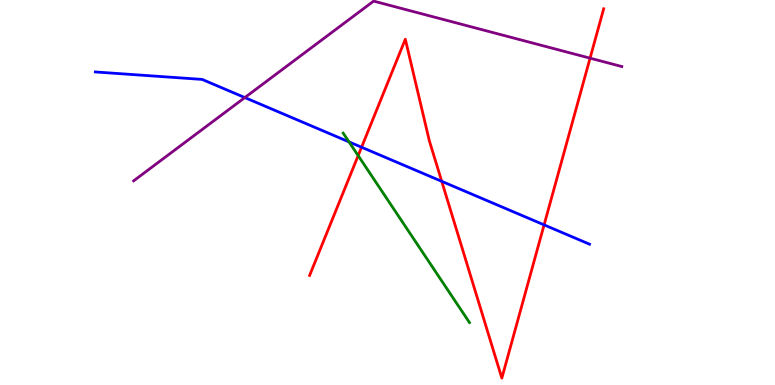[{'lines': ['blue', 'red'], 'intersections': [{'x': 4.67, 'y': 6.18}, {'x': 5.7, 'y': 5.29}, {'x': 7.02, 'y': 4.16}]}, {'lines': ['green', 'red'], 'intersections': [{'x': 4.62, 'y': 5.96}]}, {'lines': ['purple', 'red'], 'intersections': [{'x': 7.61, 'y': 8.49}]}, {'lines': ['blue', 'green'], 'intersections': [{'x': 4.5, 'y': 6.31}]}, {'lines': ['blue', 'purple'], 'intersections': [{'x': 3.16, 'y': 7.47}]}, {'lines': ['green', 'purple'], 'intersections': []}]